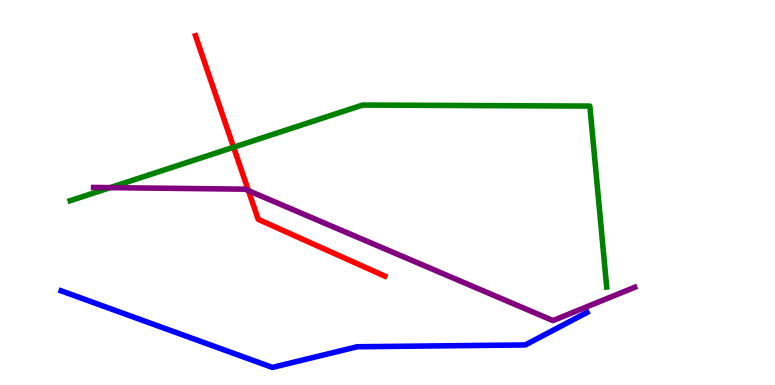[{'lines': ['blue', 'red'], 'intersections': []}, {'lines': ['green', 'red'], 'intersections': [{'x': 3.01, 'y': 6.18}]}, {'lines': ['purple', 'red'], 'intersections': [{'x': 3.21, 'y': 5.05}]}, {'lines': ['blue', 'green'], 'intersections': []}, {'lines': ['blue', 'purple'], 'intersections': []}, {'lines': ['green', 'purple'], 'intersections': [{'x': 1.42, 'y': 5.13}]}]